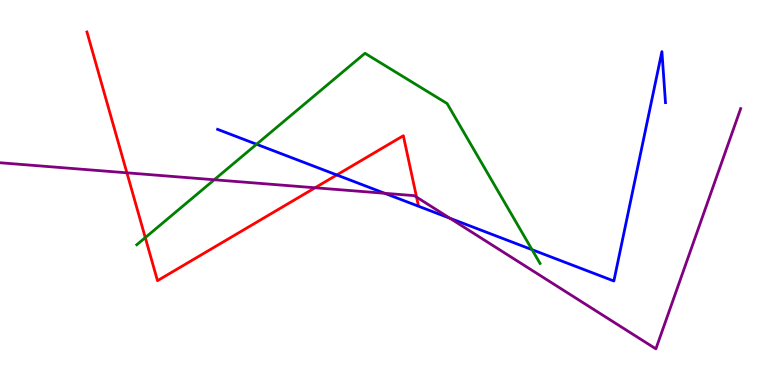[{'lines': ['blue', 'red'], 'intersections': [{'x': 4.35, 'y': 5.46}]}, {'lines': ['green', 'red'], 'intersections': [{'x': 1.87, 'y': 3.83}]}, {'lines': ['purple', 'red'], 'intersections': [{'x': 1.64, 'y': 5.51}, {'x': 4.07, 'y': 5.12}, {'x': 5.37, 'y': 4.88}]}, {'lines': ['blue', 'green'], 'intersections': [{'x': 3.31, 'y': 6.25}, {'x': 6.87, 'y': 3.51}]}, {'lines': ['blue', 'purple'], 'intersections': [{'x': 4.96, 'y': 4.98}, {'x': 5.81, 'y': 4.33}]}, {'lines': ['green', 'purple'], 'intersections': [{'x': 2.76, 'y': 5.33}]}]